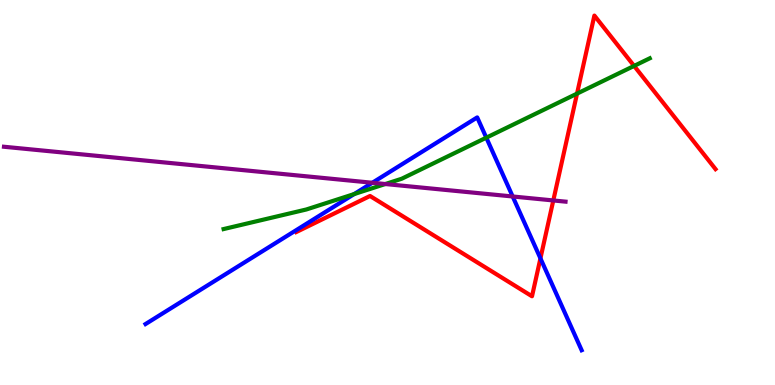[{'lines': ['blue', 'red'], 'intersections': [{'x': 6.97, 'y': 3.29}]}, {'lines': ['green', 'red'], 'intersections': [{'x': 7.45, 'y': 7.57}, {'x': 8.18, 'y': 8.29}]}, {'lines': ['purple', 'red'], 'intersections': [{'x': 7.14, 'y': 4.79}]}, {'lines': ['blue', 'green'], 'intersections': [{'x': 4.57, 'y': 4.96}, {'x': 6.27, 'y': 6.42}]}, {'lines': ['blue', 'purple'], 'intersections': [{'x': 4.8, 'y': 5.25}, {'x': 6.62, 'y': 4.9}]}, {'lines': ['green', 'purple'], 'intersections': [{'x': 4.97, 'y': 5.22}]}]